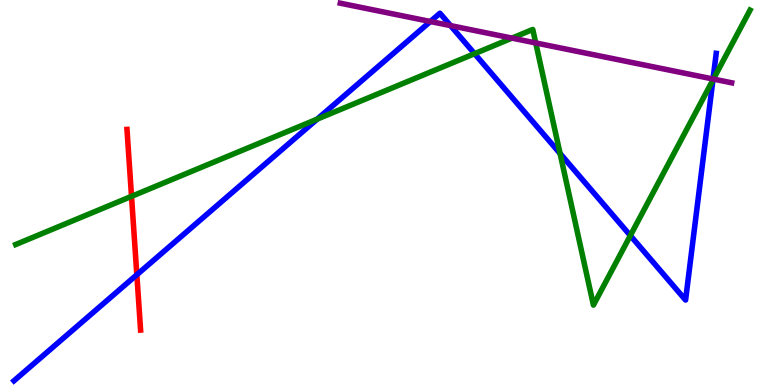[{'lines': ['blue', 'red'], 'intersections': [{'x': 1.77, 'y': 2.86}]}, {'lines': ['green', 'red'], 'intersections': [{'x': 1.7, 'y': 4.9}]}, {'lines': ['purple', 'red'], 'intersections': []}, {'lines': ['blue', 'green'], 'intersections': [{'x': 4.09, 'y': 6.91}, {'x': 6.12, 'y': 8.61}, {'x': 7.23, 'y': 6.01}, {'x': 8.13, 'y': 3.88}, {'x': 9.2, 'y': 7.92}]}, {'lines': ['blue', 'purple'], 'intersections': [{'x': 5.55, 'y': 9.44}, {'x': 5.81, 'y': 9.33}, {'x': 9.2, 'y': 7.95}]}, {'lines': ['green', 'purple'], 'intersections': [{'x': 6.61, 'y': 9.01}, {'x': 6.91, 'y': 8.88}, {'x': 9.21, 'y': 7.95}]}]